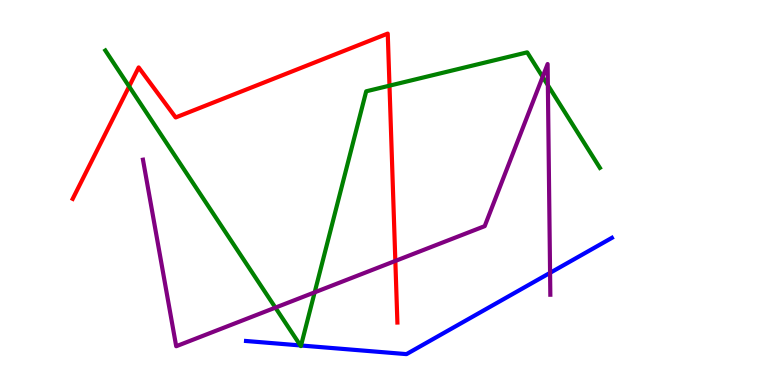[{'lines': ['blue', 'red'], 'intersections': []}, {'lines': ['green', 'red'], 'intersections': [{'x': 1.67, 'y': 7.75}, {'x': 5.03, 'y': 7.77}]}, {'lines': ['purple', 'red'], 'intersections': [{'x': 5.1, 'y': 3.22}]}, {'lines': ['blue', 'green'], 'intersections': [{'x': 3.88, 'y': 1.03}, {'x': 3.88, 'y': 1.03}]}, {'lines': ['blue', 'purple'], 'intersections': [{'x': 7.1, 'y': 2.91}]}, {'lines': ['green', 'purple'], 'intersections': [{'x': 3.55, 'y': 2.01}, {'x': 4.06, 'y': 2.41}, {'x': 7.0, 'y': 8.0}, {'x': 7.07, 'y': 7.79}]}]